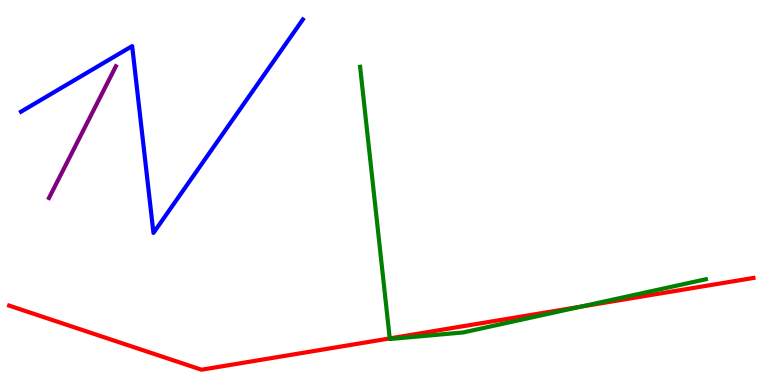[{'lines': ['blue', 'red'], 'intersections': []}, {'lines': ['green', 'red'], 'intersections': [{'x': 5.03, 'y': 1.21}, {'x': 7.5, 'y': 2.04}]}, {'lines': ['purple', 'red'], 'intersections': []}, {'lines': ['blue', 'green'], 'intersections': []}, {'lines': ['blue', 'purple'], 'intersections': []}, {'lines': ['green', 'purple'], 'intersections': []}]